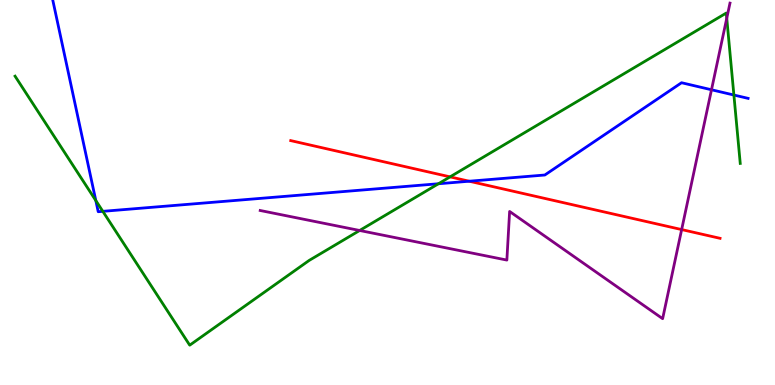[{'lines': ['blue', 'red'], 'intersections': [{'x': 6.05, 'y': 5.29}]}, {'lines': ['green', 'red'], 'intersections': [{'x': 5.81, 'y': 5.41}]}, {'lines': ['purple', 'red'], 'intersections': [{'x': 8.8, 'y': 4.04}]}, {'lines': ['blue', 'green'], 'intersections': [{'x': 1.24, 'y': 4.79}, {'x': 1.33, 'y': 4.51}, {'x': 5.66, 'y': 5.23}, {'x': 9.47, 'y': 7.53}]}, {'lines': ['blue', 'purple'], 'intersections': [{'x': 9.18, 'y': 7.67}]}, {'lines': ['green', 'purple'], 'intersections': [{'x': 4.64, 'y': 4.01}, {'x': 9.38, 'y': 9.53}]}]